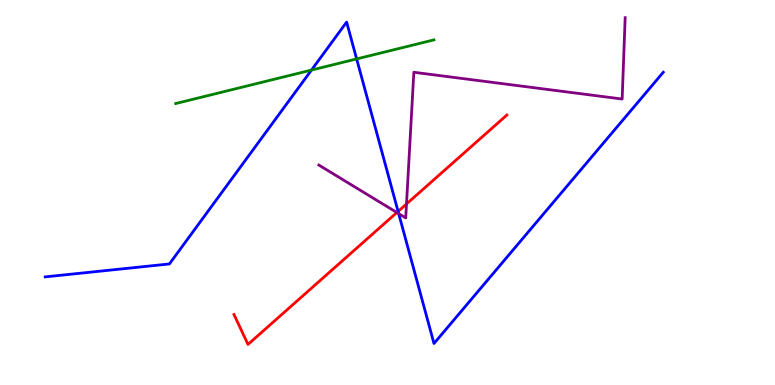[{'lines': ['blue', 'red'], 'intersections': [{'x': 5.14, 'y': 4.51}]}, {'lines': ['green', 'red'], 'intersections': []}, {'lines': ['purple', 'red'], 'intersections': [{'x': 5.12, 'y': 4.48}, {'x': 5.25, 'y': 4.7}]}, {'lines': ['blue', 'green'], 'intersections': [{'x': 4.02, 'y': 8.18}, {'x': 4.6, 'y': 8.47}]}, {'lines': ['blue', 'purple'], 'intersections': [{'x': 5.14, 'y': 4.45}]}, {'lines': ['green', 'purple'], 'intersections': []}]